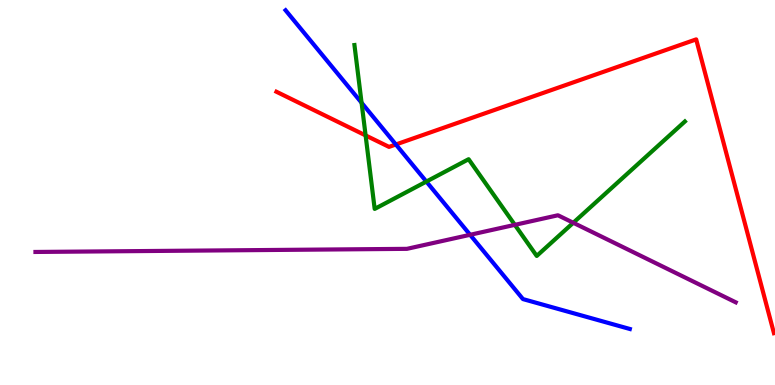[{'lines': ['blue', 'red'], 'intersections': [{'x': 5.11, 'y': 6.25}]}, {'lines': ['green', 'red'], 'intersections': [{'x': 4.72, 'y': 6.48}]}, {'lines': ['purple', 'red'], 'intersections': []}, {'lines': ['blue', 'green'], 'intersections': [{'x': 4.67, 'y': 7.33}, {'x': 5.5, 'y': 5.28}]}, {'lines': ['blue', 'purple'], 'intersections': [{'x': 6.07, 'y': 3.9}]}, {'lines': ['green', 'purple'], 'intersections': [{'x': 6.64, 'y': 4.16}, {'x': 7.4, 'y': 4.21}]}]